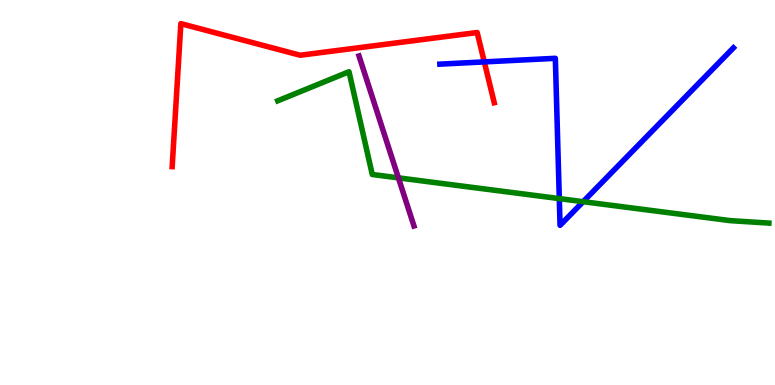[{'lines': ['blue', 'red'], 'intersections': [{'x': 6.25, 'y': 8.39}]}, {'lines': ['green', 'red'], 'intersections': []}, {'lines': ['purple', 'red'], 'intersections': []}, {'lines': ['blue', 'green'], 'intersections': [{'x': 7.22, 'y': 4.84}, {'x': 7.52, 'y': 4.76}]}, {'lines': ['blue', 'purple'], 'intersections': []}, {'lines': ['green', 'purple'], 'intersections': [{'x': 5.14, 'y': 5.38}]}]